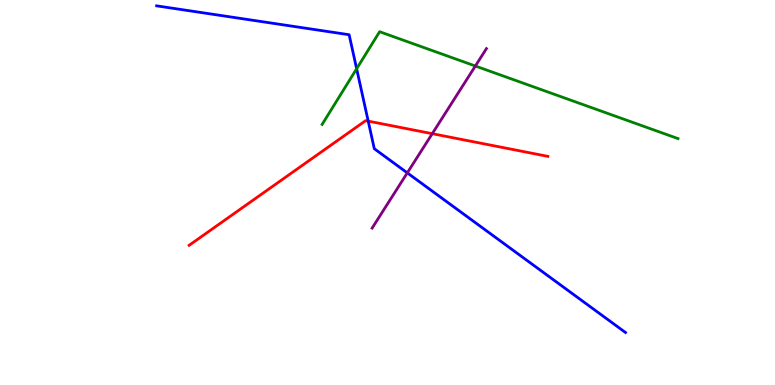[{'lines': ['blue', 'red'], 'intersections': [{'x': 4.75, 'y': 6.85}]}, {'lines': ['green', 'red'], 'intersections': []}, {'lines': ['purple', 'red'], 'intersections': [{'x': 5.58, 'y': 6.53}]}, {'lines': ['blue', 'green'], 'intersections': [{'x': 4.6, 'y': 8.21}]}, {'lines': ['blue', 'purple'], 'intersections': [{'x': 5.26, 'y': 5.51}]}, {'lines': ['green', 'purple'], 'intersections': [{'x': 6.13, 'y': 8.29}]}]